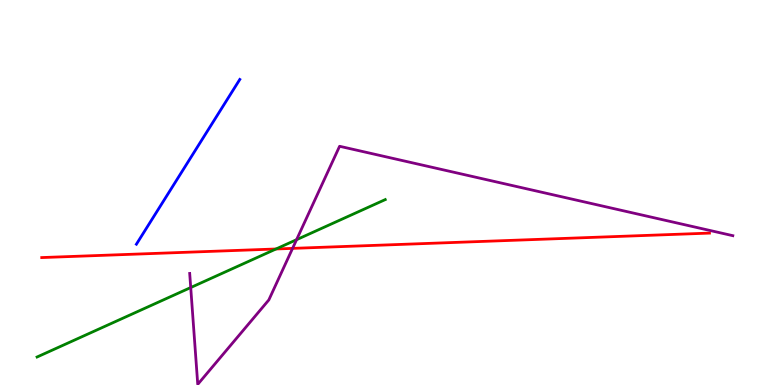[{'lines': ['blue', 'red'], 'intersections': []}, {'lines': ['green', 'red'], 'intersections': [{'x': 3.56, 'y': 3.53}]}, {'lines': ['purple', 'red'], 'intersections': [{'x': 3.78, 'y': 3.55}]}, {'lines': ['blue', 'green'], 'intersections': []}, {'lines': ['blue', 'purple'], 'intersections': []}, {'lines': ['green', 'purple'], 'intersections': [{'x': 2.46, 'y': 2.53}, {'x': 3.83, 'y': 3.77}]}]